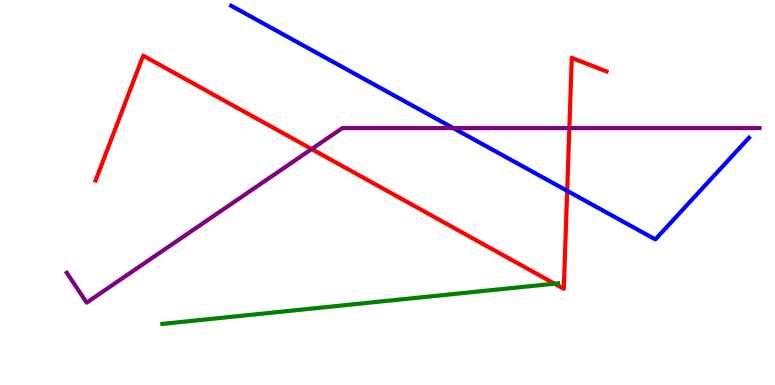[{'lines': ['blue', 'red'], 'intersections': [{'x': 7.32, 'y': 5.04}]}, {'lines': ['green', 'red'], 'intersections': [{'x': 7.16, 'y': 2.63}]}, {'lines': ['purple', 'red'], 'intersections': [{'x': 4.02, 'y': 6.13}, {'x': 7.35, 'y': 6.67}]}, {'lines': ['blue', 'green'], 'intersections': []}, {'lines': ['blue', 'purple'], 'intersections': [{'x': 5.85, 'y': 6.67}]}, {'lines': ['green', 'purple'], 'intersections': []}]